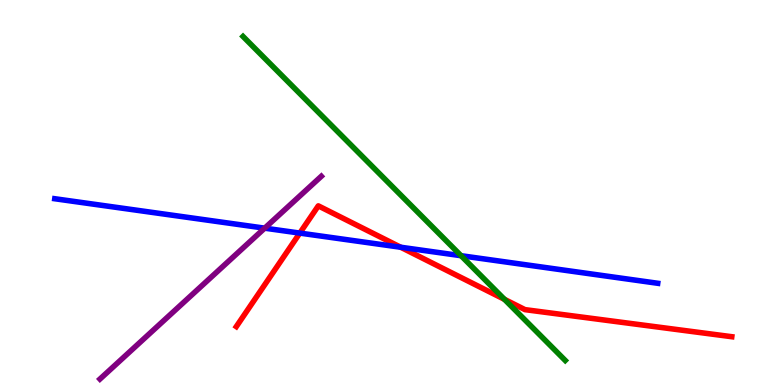[{'lines': ['blue', 'red'], 'intersections': [{'x': 3.87, 'y': 3.95}, {'x': 5.17, 'y': 3.58}]}, {'lines': ['green', 'red'], 'intersections': [{'x': 6.51, 'y': 2.23}]}, {'lines': ['purple', 'red'], 'intersections': []}, {'lines': ['blue', 'green'], 'intersections': [{'x': 5.95, 'y': 3.36}]}, {'lines': ['blue', 'purple'], 'intersections': [{'x': 3.42, 'y': 4.07}]}, {'lines': ['green', 'purple'], 'intersections': []}]